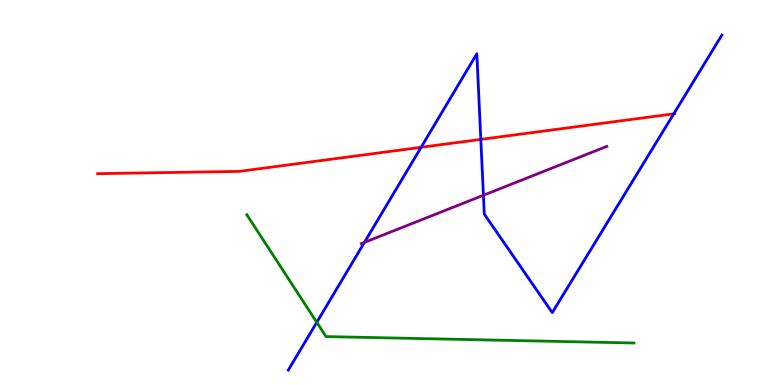[{'lines': ['blue', 'red'], 'intersections': [{'x': 5.43, 'y': 6.17}, {'x': 6.2, 'y': 6.38}, {'x': 8.69, 'y': 7.04}]}, {'lines': ['green', 'red'], 'intersections': []}, {'lines': ['purple', 'red'], 'intersections': []}, {'lines': ['blue', 'green'], 'intersections': [{'x': 4.09, 'y': 1.63}]}, {'lines': ['blue', 'purple'], 'intersections': [{'x': 4.7, 'y': 3.7}, {'x': 6.24, 'y': 4.93}]}, {'lines': ['green', 'purple'], 'intersections': []}]